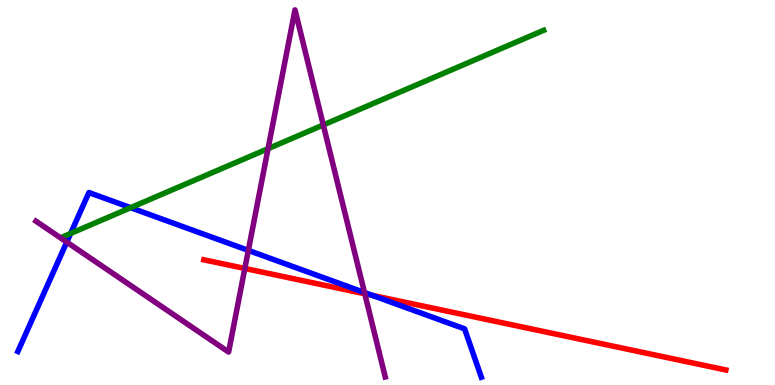[{'lines': ['blue', 'red'], 'intersections': [{'x': 4.8, 'y': 2.33}]}, {'lines': ['green', 'red'], 'intersections': []}, {'lines': ['purple', 'red'], 'intersections': [{'x': 3.16, 'y': 3.03}, {'x': 4.71, 'y': 2.37}]}, {'lines': ['blue', 'green'], 'intersections': [{'x': 0.911, 'y': 3.94}, {'x': 1.69, 'y': 4.61}]}, {'lines': ['blue', 'purple'], 'intersections': [{'x': 0.862, 'y': 3.71}, {'x': 3.2, 'y': 3.5}, {'x': 4.7, 'y': 2.4}]}, {'lines': ['green', 'purple'], 'intersections': [{'x': 3.46, 'y': 6.14}, {'x': 4.17, 'y': 6.75}]}]